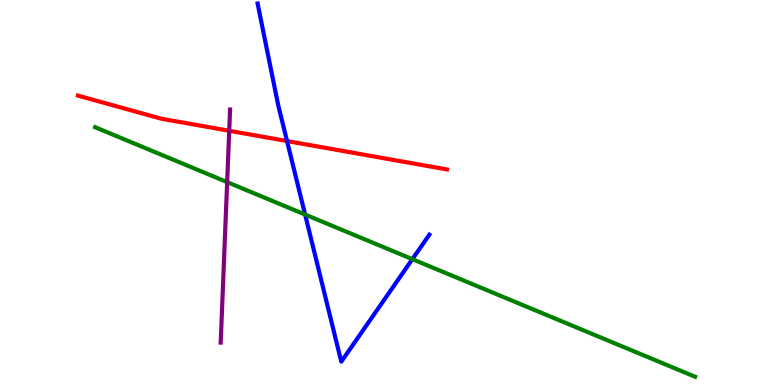[{'lines': ['blue', 'red'], 'intersections': [{'x': 3.7, 'y': 6.34}]}, {'lines': ['green', 'red'], 'intersections': []}, {'lines': ['purple', 'red'], 'intersections': [{'x': 2.96, 'y': 6.6}]}, {'lines': ['blue', 'green'], 'intersections': [{'x': 3.94, 'y': 4.43}, {'x': 5.32, 'y': 3.27}]}, {'lines': ['blue', 'purple'], 'intersections': []}, {'lines': ['green', 'purple'], 'intersections': [{'x': 2.93, 'y': 5.27}]}]